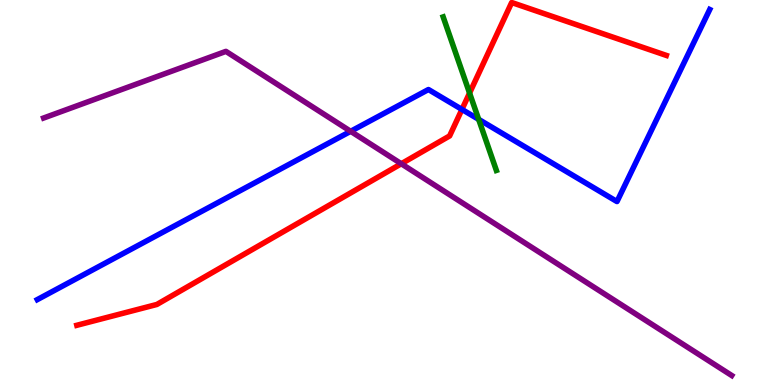[{'lines': ['blue', 'red'], 'intersections': [{'x': 5.96, 'y': 7.16}]}, {'lines': ['green', 'red'], 'intersections': [{'x': 6.06, 'y': 7.58}]}, {'lines': ['purple', 'red'], 'intersections': [{'x': 5.18, 'y': 5.75}]}, {'lines': ['blue', 'green'], 'intersections': [{'x': 6.18, 'y': 6.9}]}, {'lines': ['blue', 'purple'], 'intersections': [{'x': 4.52, 'y': 6.59}]}, {'lines': ['green', 'purple'], 'intersections': []}]